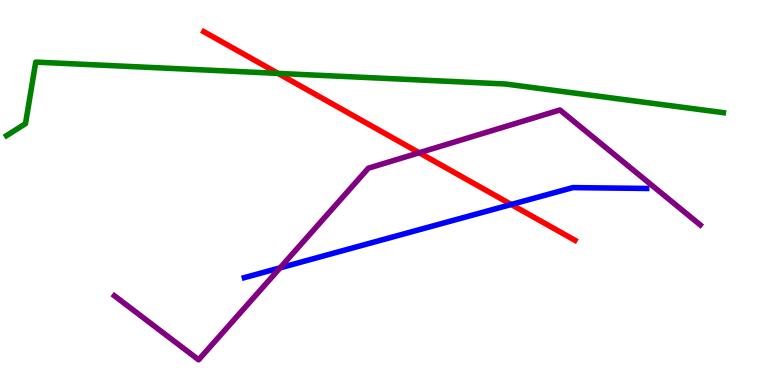[{'lines': ['blue', 'red'], 'intersections': [{'x': 6.6, 'y': 4.69}]}, {'lines': ['green', 'red'], 'intersections': [{'x': 3.59, 'y': 8.09}]}, {'lines': ['purple', 'red'], 'intersections': [{'x': 5.41, 'y': 6.03}]}, {'lines': ['blue', 'green'], 'intersections': []}, {'lines': ['blue', 'purple'], 'intersections': [{'x': 3.61, 'y': 3.04}]}, {'lines': ['green', 'purple'], 'intersections': []}]